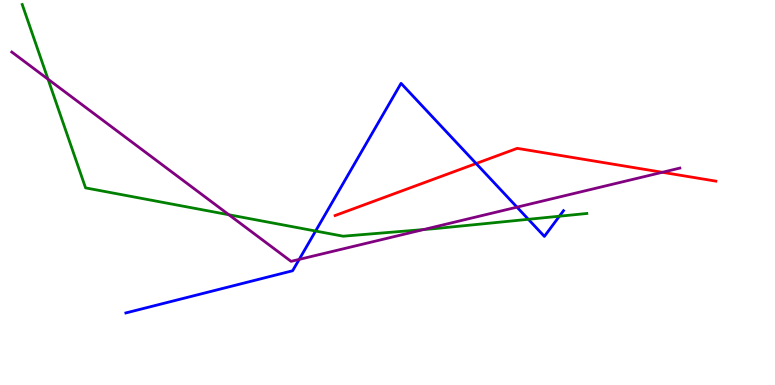[{'lines': ['blue', 'red'], 'intersections': [{'x': 6.14, 'y': 5.75}]}, {'lines': ['green', 'red'], 'intersections': []}, {'lines': ['purple', 'red'], 'intersections': [{'x': 8.55, 'y': 5.52}]}, {'lines': ['blue', 'green'], 'intersections': [{'x': 4.07, 'y': 4.0}, {'x': 6.82, 'y': 4.3}, {'x': 7.22, 'y': 4.38}]}, {'lines': ['blue', 'purple'], 'intersections': [{'x': 3.86, 'y': 3.26}, {'x': 6.67, 'y': 4.62}]}, {'lines': ['green', 'purple'], 'intersections': [{'x': 0.62, 'y': 7.94}, {'x': 2.95, 'y': 4.42}, {'x': 5.47, 'y': 4.04}]}]